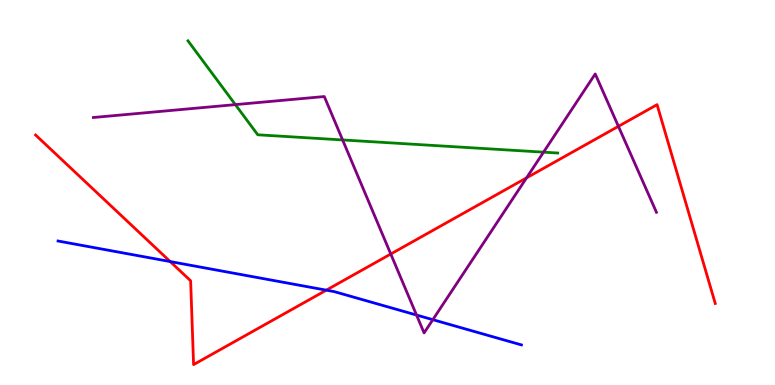[{'lines': ['blue', 'red'], 'intersections': [{'x': 2.2, 'y': 3.21}, {'x': 4.21, 'y': 2.46}]}, {'lines': ['green', 'red'], 'intersections': []}, {'lines': ['purple', 'red'], 'intersections': [{'x': 5.04, 'y': 3.4}, {'x': 6.79, 'y': 5.38}, {'x': 7.98, 'y': 6.72}]}, {'lines': ['blue', 'green'], 'intersections': []}, {'lines': ['blue', 'purple'], 'intersections': [{'x': 5.37, 'y': 1.82}, {'x': 5.58, 'y': 1.7}]}, {'lines': ['green', 'purple'], 'intersections': [{'x': 3.04, 'y': 7.28}, {'x': 4.42, 'y': 6.37}, {'x': 7.01, 'y': 6.05}]}]